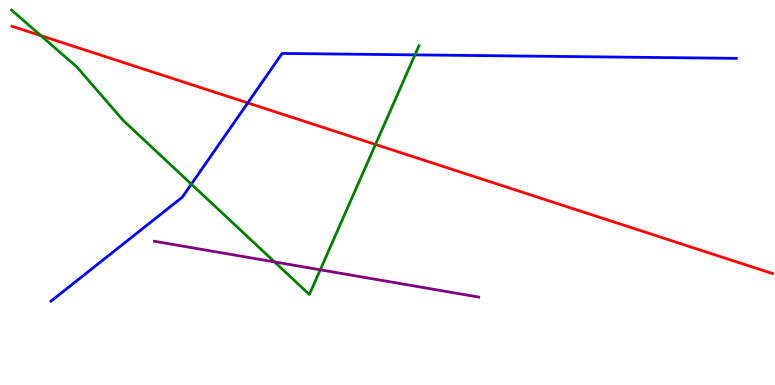[{'lines': ['blue', 'red'], 'intersections': [{'x': 3.2, 'y': 7.33}]}, {'lines': ['green', 'red'], 'intersections': [{'x': 0.528, 'y': 9.07}, {'x': 4.85, 'y': 6.25}]}, {'lines': ['purple', 'red'], 'intersections': []}, {'lines': ['blue', 'green'], 'intersections': [{'x': 2.47, 'y': 5.22}, {'x': 5.35, 'y': 8.57}]}, {'lines': ['blue', 'purple'], 'intersections': []}, {'lines': ['green', 'purple'], 'intersections': [{'x': 3.54, 'y': 3.2}, {'x': 4.13, 'y': 2.99}]}]